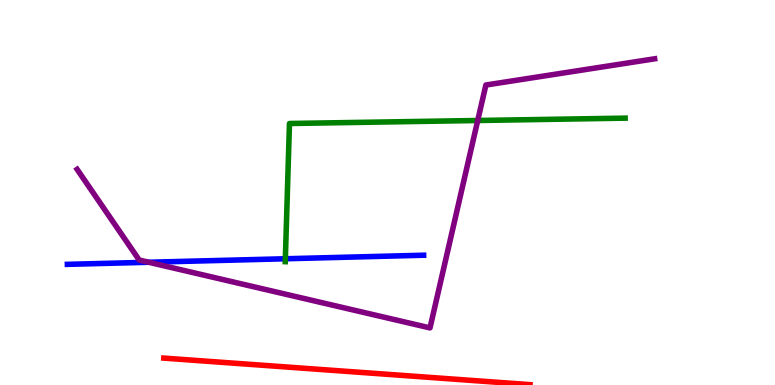[{'lines': ['blue', 'red'], 'intersections': []}, {'lines': ['green', 'red'], 'intersections': []}, {'lines': ['purple', 'red'], 'intersections': []}, {'lines': ['blue', 'green'], 'intersections': [{'x': 3.68, 'y': 3.28}]}, {'lines': ['blue', 'purple'], 'intersections': [{'x': 1.92, 'y': 3.19}]}, {'lines': ['green', 'purple'], 'intersections': [{'x': 6.16, 'y': 6.87}]}]